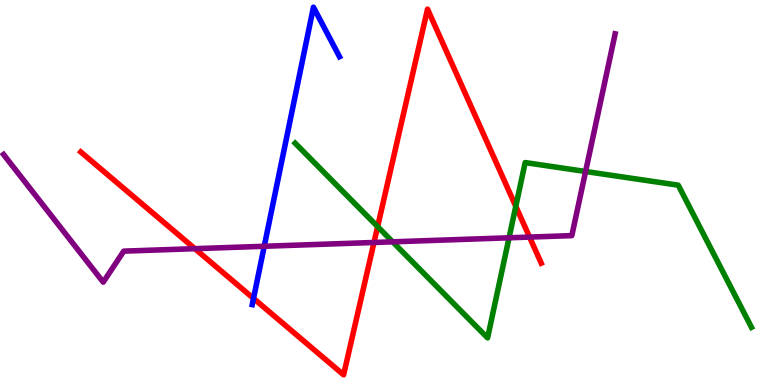[{'lines': ['blue', 'red'], 'intersections': [{'x': 3.27, 'y': 2.25}]}, {'lines': ['green', 'red'], 'intersections': [{'x': 4.87, 'y': 4.11}, {'x': 6.66, 'y': 4.64}]}, {'lines': ['purple', 'red'], 'intersections': [{'x': 2.51, 'y': 3.54}, {'x': 4.83, 'y': 3.7}, {'x': 6.83, 'y': 3.84}]}, {'lines': ['blue', 'green'], 'intersections': []}, {'lines': ['blue', 'purple'], 'intersections': [{'x': 3.41, 'y': 3.6}]}, {'lines': ['green', 'purple'], 'intersections': [{'x': 5.07, 'y': 3.72}, {'x': 6.57, 'y': 3.82}, {'x': 7.56, 'y': 5.55}]}]